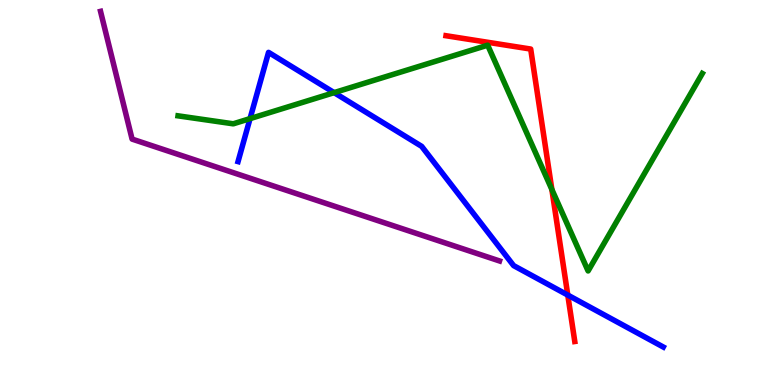[{'lines': ['blue', 'red'], 'intersections': [{'x': 7.33, 'y': 2.34}]}, {'lines': ['green', 'red'], 'intersections': [{'x': 7.12, 'y': 5.08}]}, {'lines': ['purple', 'red'], 'intersections': []}, {'lines': ['blue', 'green'], 'intersections': [{'x': 3.23, 'y': 6.92}, {'x': 4.31, 'y': 7.59}]}, {'lines': ['blue', 'purple'], 'intersections': []}, {'lines': ['green', 'purple'], 'intersections': []}]